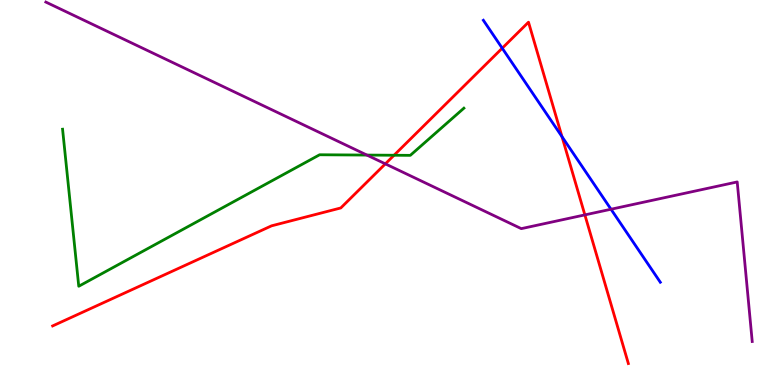[{'lines': ['blue', 'red'], 'intersections': [{'x': 6.48, 'y': 8.75}, {'x': 7.25, 'y': 6.45}]}, {'lines': ['green', 'red'], 'intersections': [{'x': 5.08, 'y': 5.97}]}, {'lines': ['purple', 'red'], 'intersections': [{'x': 4.97, 'y': 5.74}, {'x': 7.55, 'y': 4.42}]}, {'lines': ['blue', 'green'], 'intersections': []}, {'lines': ['blue', 'purple'], 'intersections': [{'x': 7.88, 'y': 4.57}]}, {'lines': ['green', 'purple'], 'intersections': [{'x': 4.73, 'y': 5.97}]}]